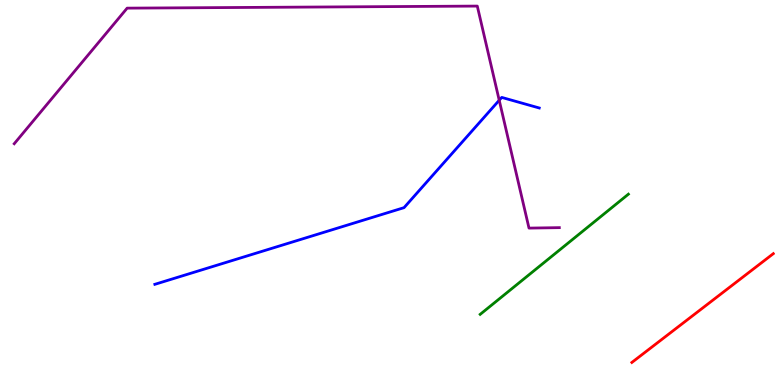[{'lines': ['blue', 'red'], 'intersections': []}, {'lines': ['green', 'red'], 'intersections': []}, {'lines': ['purple', 'red'], 'intersections': []}, {'lines': ['blue', 'green'], 'intersections': []}, {'lines': ['blue', 'purple'], 'intersections': [{'x': 6.44, 'y': 7.4}]}, {'lines': ['green', 'purple'], 'intersections': []}]